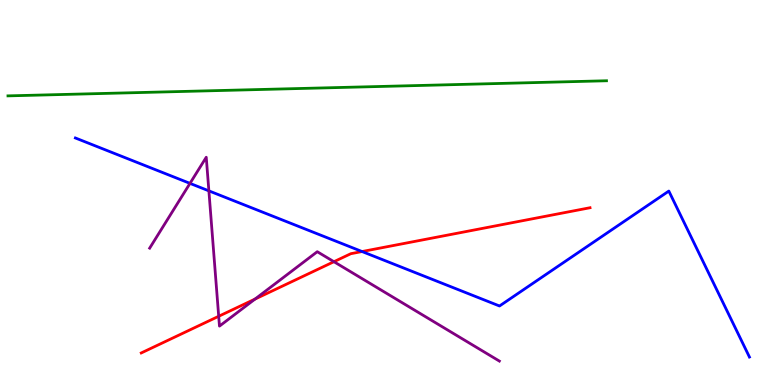[{'lines': ['blue', 'red'], 'intersections': [{'x': 4.67, 'y': 3.47}]}, {'lines': ['green', 'red'], 'intersections': []}, {'lines': ['purple', 'red'], 'intersections': [{'x': 2.82, 'y': 1.79}, {'x': 3.29, 'y': 2.23}, {'x': 4.31, 'y': 3.2}]}, {'lines': ['blue', 'green'], 'intersections': []}, {'lines': ['blue', 'purple'], 'intersections': [{'x': 2.45, 'y': 5.24}, {'x': 2.7, 'y': 5.04}]}, {'lines': ['green', 'purple'], 'intersections': []}]